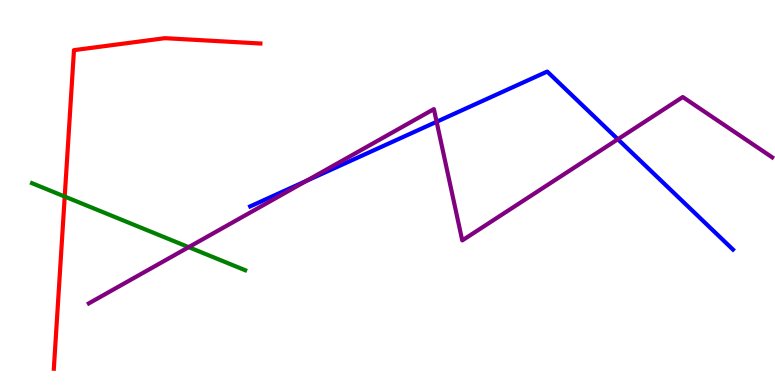[{'lines': ['blue', 'red'], 'intersections': []}, {'lines': ['green', 'red'], 'intersections': [{'x': 0.835, 'y': 4.89}]}, {'lines': ['purple', 'red'], 'intersections': []}, {'lines': ['blue', 'green'], 'intersections': []}, {'lines': ['blue', 'purple'], 'intersections': [{'x': 3.95, 'y': 5.3}, {'x': 5.63, 'y': 6.84}, {'x': 7.97, 'y': 6.38}]}, {'lines': ['green', 'purple'], 'intersections': [{'x': 2.43, 'y': 3.58}]}]